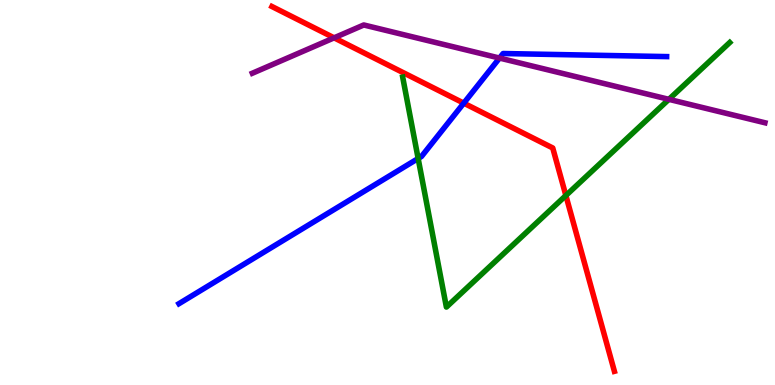[{'lines': ['blue', 'red'], 'intersections': [{'x': 5.98, 'y': 7.32}]}, {'lines': ['green', 'red'], 'intersections': [{'x': 7.3, 'y': 4.92}]}, {'lines': ['purple', 'red'], 'intersections': [{'x': 4.31, 'y': 9.02}]}, {'lines': ['blue', 'green'], 'intersections': [{'x': 5.4, 'y': 5.88}]}, {'lines': ['blue', 'purple'], 'intersections': [{'x': 6.45, 'y': 8.49}]}, {'lines': ['green', 'purple'], 'intersections': [{'x': 8.63, 'y': 7.42}]}]